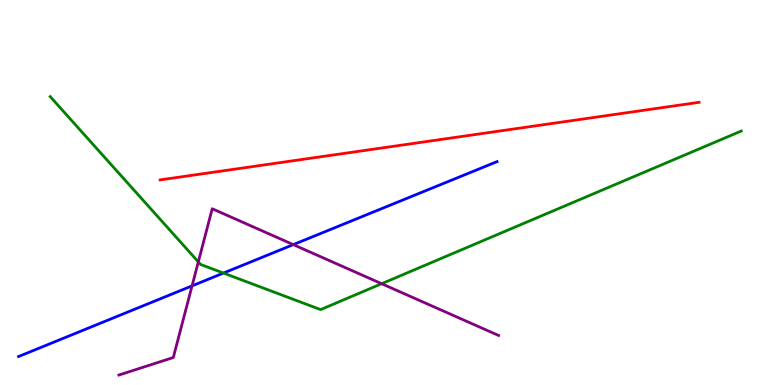[{'lines': ['blue', 'red'], 'intersections': []}, {'lines': ['green', 'red'], 'intersections': []}, {'lines': ['purple', 'red'], 'intersections': []}, {'lines': ['blue', 'green'], 'intersections': [{'x': 2.88, 'y': 2.91}]}, {'lines': ['blue', 'purple'], 'intersections': [{'x': 2.48, 'y': 2.57}, {'x': 3.78, 'y': 3.65}]}, {'lines': ['green', 'purple'], 'intersections': [{'x': 2.56, 'y': 3.2}, {'x': 4.92, 'y': 2.63}]}]